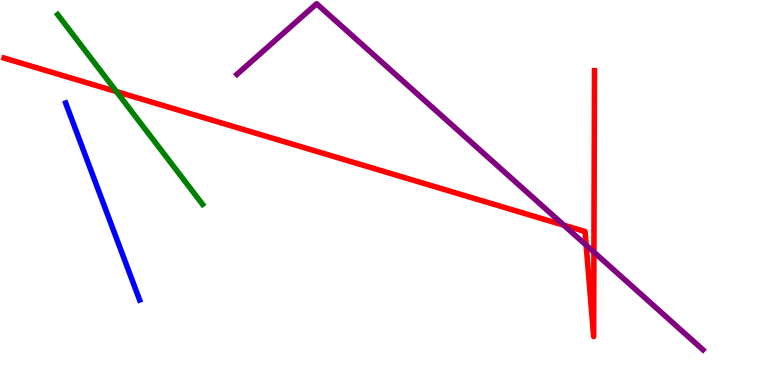[{'lines': ['blue', 'red'], 'intersections': []}, {'lines': ['green', 'red'], 'intersections': [{'x': 1.5, 'y': 7.62}]}, {'lines': ['purple', 'red'], 'intersections': [{'x': 7.28, 'y': 4.15}, {'x': 7.56, 'y': 3.63}, {'x': 7.66, 'y': 3.45}]}, {'lines': ['blue', 'green'], 'intersections': []}, {'lines': ['blue', 'purple'], 'intersections': []}, {'lines': ['green', 'purple'], 'intersections': []}]